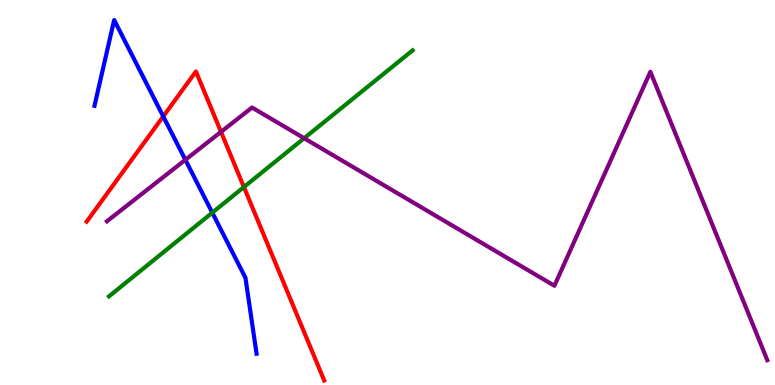[{'lines': ['blue', 'red'], 'intersections': [{'x': 2.11, 'y': 6.98}]}, {'lines': ['green', 'red'], 'intersections': [{'x': 3.15, 'y': 5.14}]}, {'lines': ['purple', 'red'], 'intersections': [{'x': 2.85, 'y': 6.57}]}, {'lines': ['blue', 'green'], 'intersections': [{'x': 2.74, 'y': 4.48}]}, {'lines': ['blue', 'purple'], 'intersections': [{'x': 2.39, 'y': 5.85}]}, {'lines': ['green', 'purple'], 'intersections': [{'x': 3.92, 'y': 6.41}]}]